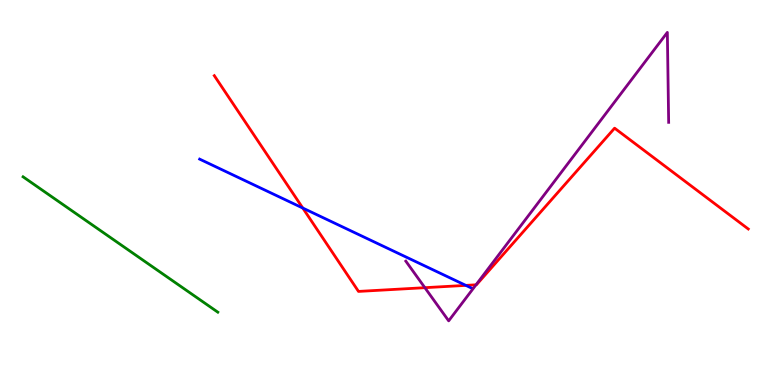[{'lines': ['blue', 'red'], 'intersections': [{'x': 3.91, 'y': 4.6}, {'x': 6.01, 'y': 2.59}]}, {'lines': ['green', 'red'], 'intersections': []}, {'lines': ['purple', 'red'], 'intersections': [{'x': 5.48, 'y': 2.53}, {'x': 6.14, 'y': 2.6}]}, {'lines': ['blue', 'green'], 'intersections': []}, {'lines': ['blue', 'purple'], 'intersections': []}, {'lines': ['green', 'purple'], 'intersections': []}]